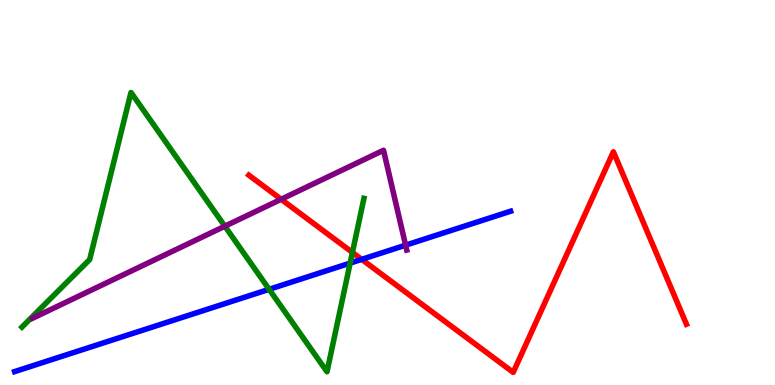[{'lines': ['blue', 'red'], 'intersections': [{'x': 4.67, 'y': 3.26}]}, {'lines': ['green', 'red'], 'intersections': [{'x': 4.55, 'y': 3.44}]}, {'lines': ['purple', 'red'], 'intersections': [{'x': 3.63, 'y': 4.82}]}, {'lines': ['blue', 'green'], 'intersections': [{'x': 3.47, 'y': 2.49}, {'x': 4.52, 'y': 3.17}]}, {'lines': ['blue', 'purple'], 'intersections': [{'x': 5.23, 'y': 3.63}]}, {'lines': ['green', 'purple'], 'intersections': [{'x': 2.9, 'y': 4.12}]}]